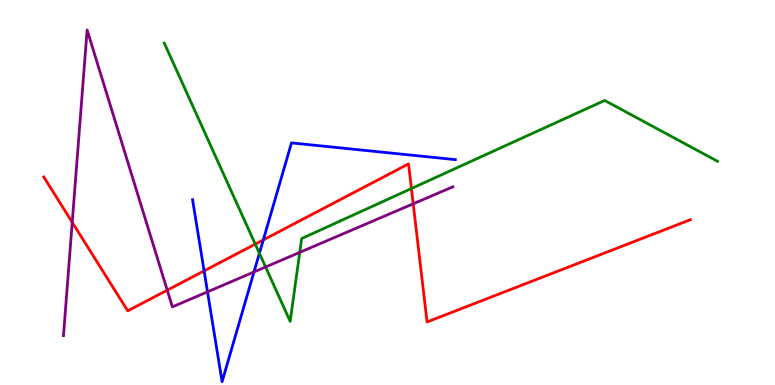[{'lines': ['blue', 'red'], 'intersections': [{'x': 2.63, 'y': 2.96}, {'x': 3.4, 'y': 3.77}]}, {'lines': ['green', 'red'], 'intersections': [{'x': 3.29, 'y': 3.66}, {'x': 5.31, 'y': 5.1}]}, {'lines': ['purple', 'red'], 'intersections': [{'x': 0.932, 'y': 4.23}, {'x': 2.16, 'y': 2.46}, {'x': 5.33, 'y': 4.71}]}, {'lines': ['blue', 'green'], 'intersections': [{'x': 3.35, 'y': 3.42}]}, {'lines': ['blue', 'purple'], 'intersections': [{'x': 2.68, 'y': 2.42}, {'x': 3.28, 'y': 2.94}]}, {'lines': ['green', 'purple'], 'intersections': [{'x': 3.43, 'y': 3.07}, {'x': 3.87, 'y': 3.44}]}]